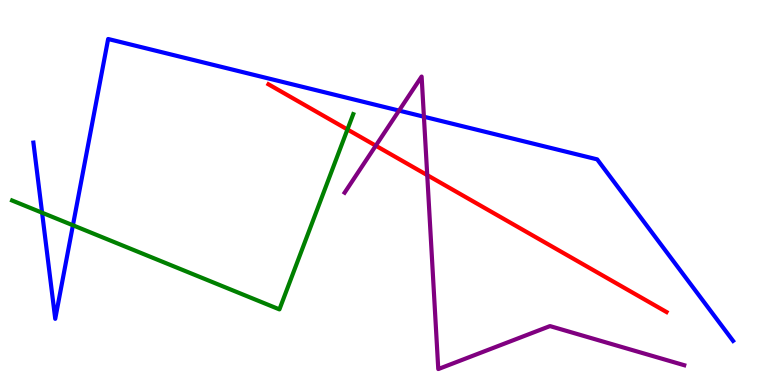[{'lines': ['blue', 'red'], 'intersections': []}, {'lines': ['green', 'red'], 'intersections': [{'x': 4.48, 'y': 6.64}]}, {'lines': ['purple', 'red'], 'intersections': [{'x': 4.85, 'y': 6.22}, {'x': 5.51, 'y': 5.45}]}, {'lines': ['blue', 'green'], 'intersections': [{'x': 0.543, 'y': 4.48}, {'x': 0.941, 'y': 4.15}]}, {'lines': ['blue', 'purple'], 'intersections': [{'x': 5.15, 'y': 7.13}, {'x': 5.47, 'y': 6.97}]}, {'lines': ['green', 'purple'], 'intersections': []}]